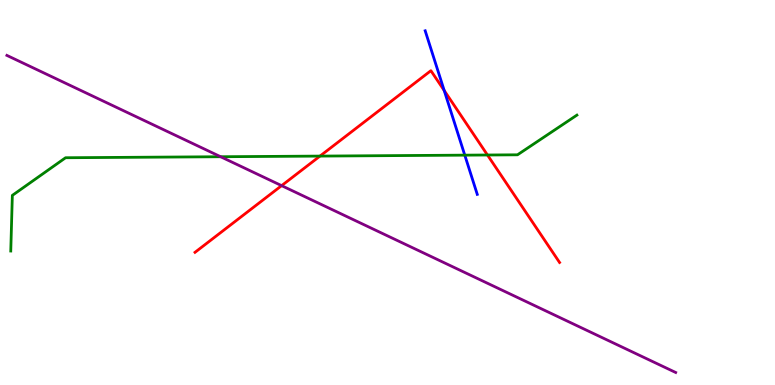[{'lines': ['blue', 'red'], 'intersections': [{'x': 5.73, 'y': 7.65}]}, {'lines': ['green', 'red'], 'intersections': [{'x': 4.13, 'y': 5.95}, {'x': 6.29, 'y': 5.97}]}, {'lines': ['purple', 'red'], 'intersections': [{'x': 3.63, 'y': 5.18}]}, {'lines': ['blue', 'green'], 'intersections': [{'x': 6.0, 'y': 5.97}]}, {'lines': ['blue', 'purple'], 'intersections': []}, {'lines': ['green', 'purple'], 'intersections': [{'x': 2.85, 'y': 5.93}]}]